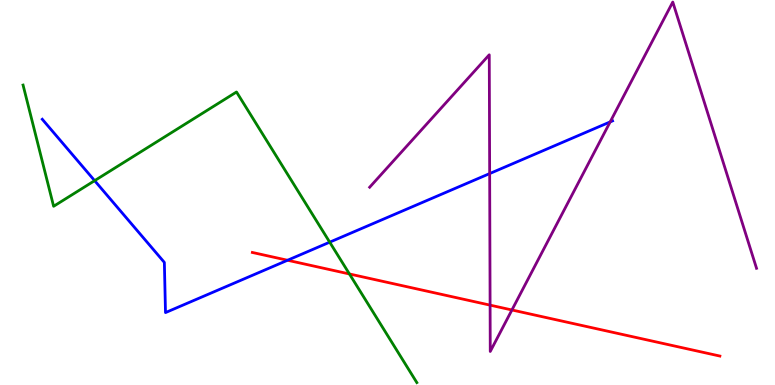[{'lines': ['blue', 'red'], 'intersections': [{'x': 3.71, 'y': 3.24}]}, {'lines': ['green', 'red'], 'intersections': [{'x': 4.51, 'y': 2.88}]}, {'lines': ['purple', 'red'], 'intersections': [{'x': 6.32, 'y': 2.07}, {'x': 6.61, 'y': 1.95}]}, {'lines': ['blue', 'green'], 'intersections': [{'x': 1.22, 'y': 5.31}, {'x': 4.25, 'y': 3.71}]}, {'lines': ['blue', 'purple'], 'intersections': [{'x': 6.32, 'y': 5.49}, {'x': 7.87, 'y': 6.83}]}, {'lines': ['green', 'purple'], 'intersections': []}]